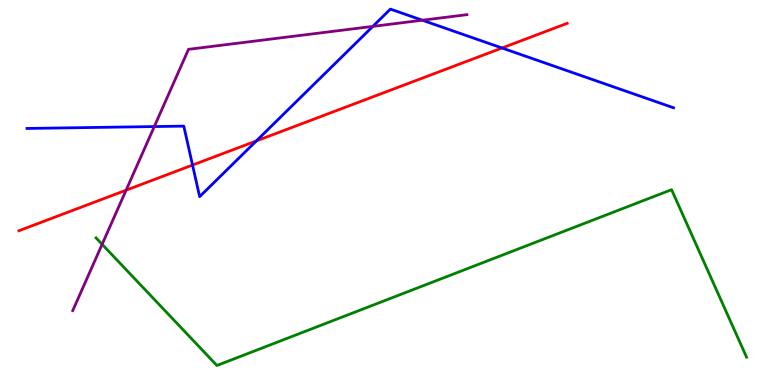[{'lines': ['blue', 'red'], 'intersections': [{'x': 2.48, 'y': 5.71}, {'x': 3.31, 'y': 6.34}, {'x': 6.48, 'y': 8.75}]}, {'lines': ['green', 'red'], 'intersections': []}, {'lines': ['purple', 'red'], 'intersections': [{'x': 1.63, 'y': 5.06}]}, {'lines': ['blue', 'green'], 'intersections': []}, {'lines': ['blue', 'purple'], 'intersections': [{'x': 1.99, 'y': 6.71}, {'x': 4.81, 'y': 9.31}, {'x': 5.45, 'y': 9.47}]}, {'lines': ['green', 'purple'], 'intersections': [{'x': 1.32, 'y': 3.65}]}]